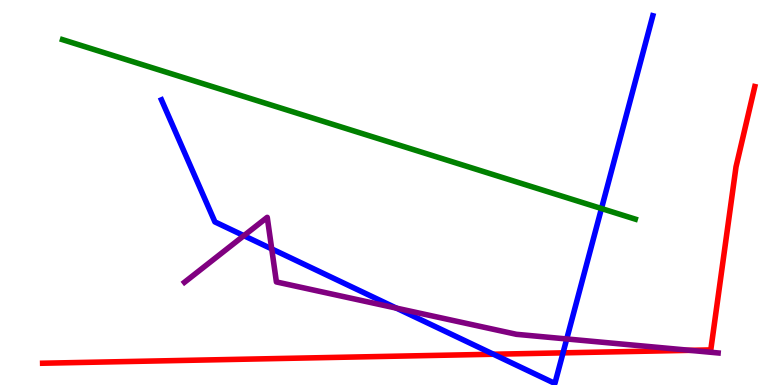[{'lines': ['blue', 'red'], 'intersections': [{'x': 6.37, 'y': 0.799}, {'x': 7.27, 'y': 0.835}]}, {'lines': ['green', 'red'], 'intersections': []}, {'lines': ['purple', 'red'], 'intersections': [{'x': 8.9, 'y': 0.901}]}, {'lines': ['blue', 'green'], 'intersections': [{'x': 7.76, 'y': 4.58}]}, {'lines': ['blue', 'purple'], 'intersections': [{'x': 3.15, 'y': 3.88}, {'x': 3.51, 'y': 3.54}, {'x': 5.11, 'y': 2.0}, {'x': 7.31, 'y': 1.2}]}, {'lines': ['green', 'purple'], 'intersections': []}]